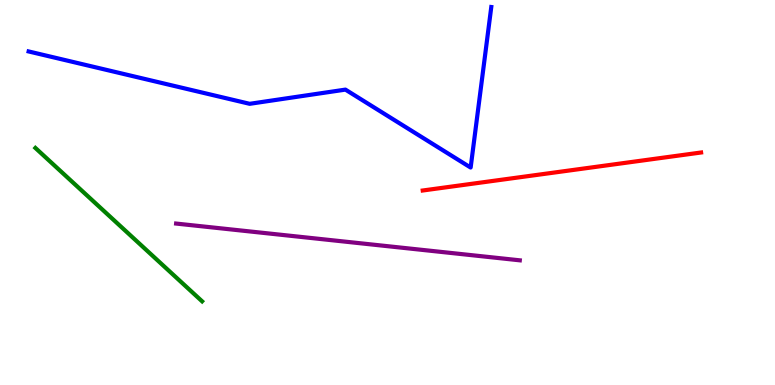[{'lines': ['blue', 'red'], 'intersections': []}, {'lines': ['green', 'red'], 'intersections': []}, {'lines': ['purple', 'red'], 'intersections': []}, {'lines': ['blue', 'green'], 'intersections': []}, {'lines': ['blue', 'purple'], 'intersections': []}, {'lines': ['green', 'purple'], 'intersections': []}]